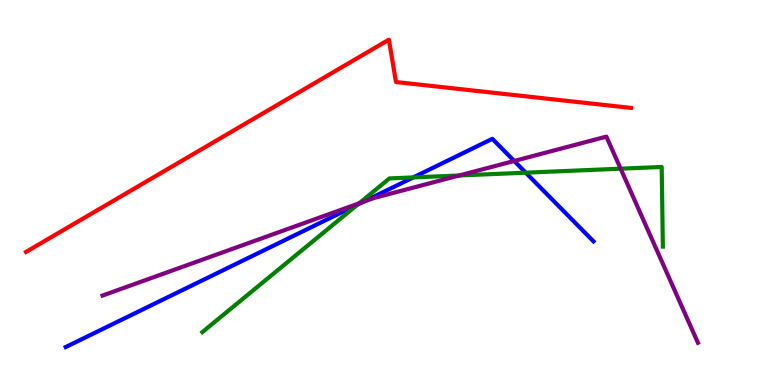[{'lines': ['blue', 'red'], 'intersections': []}, {'lines': ['green', 'red'], 'intersections': []}, {'lines': ['purple', 'red'], 'intersections': []}, {'lines': ['blue', 'green'], 'intersections': [{'x': 4.61, 'y': 4.69}, {'x': 5.33, 'y': 5.39}, {'x': 6.78, 'y': 5.51}]}, {'lines': ['blue', 'purple'], 'intersections': [{'x': 4.69, 'y': 4.76}, {'x': 6.63, 'y': 5.82}]}, {'lines': ['green', 'purple'], 'intersections': [{'x': 4.63, 'y': 4.72}, {'x': 5.93, 'y': 5.44}, {'x': 8.01, 'y': 5.62}]}]